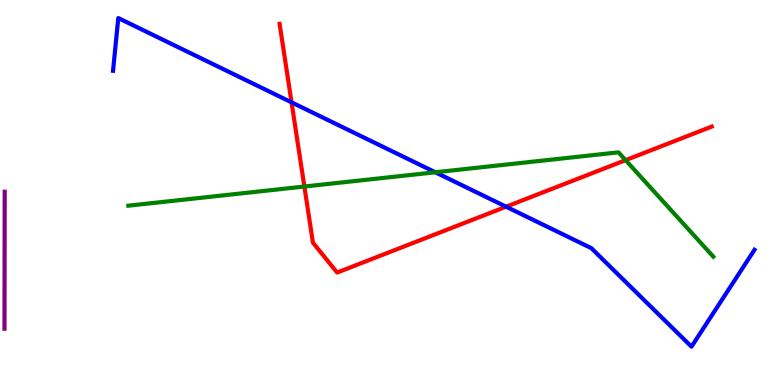[{'lines': ['blue', 'red'], 'intersections': [{'x': 3.76, 'y': 7.34}, {'x': 6.53, 'y': 4.63}]}, {'lines': ['green', 'red'], 'intersections': [{'x': 3.93, 'y': 5.16}, {'x': 8.07, 'y': 5.84}]}, {'lines': ['purple', 'red'], 'intersections': []}, {'lines': ['blue', 'green'], 'intersections': [{'x': 5.62, 'y': 5.53}]}, {'lines': ['blue', 'purple'], 'intersections': []}, {'lines': ['green', 'purple'], 'intersections': []}]